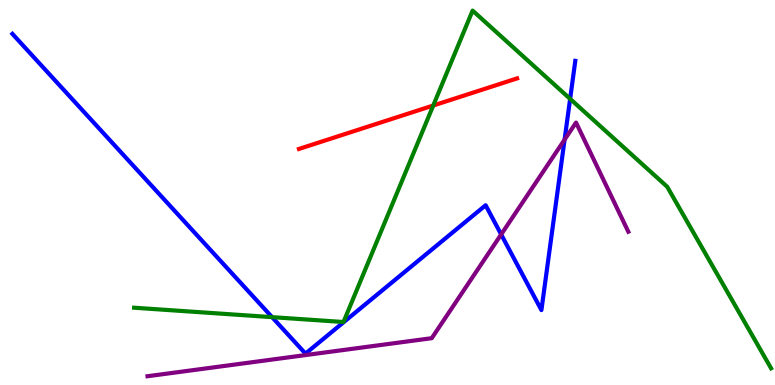[{'lines': ['blue', 'red'], 'intersections': []}, {'lines': ['green', 'red'], 'intersections': [{'x': 5.59, 'y': 7.26}]}, {'lines': ['purple', 'red'], 'intersections': []}, {'lines': ['blue', 'green'], 'intersections': [{'x': 3.51, 'y': 1.76}, {'x': 7.36, 'y': 7.43}]}, {'lines': ['blue', 'purple'], 'intersections': [{'x': 6.47, 'y': 3.91}, {'x': 7.28, 'y': 6.37}]}, {'lines': ['green', 'purple'], 'intersections': []}]